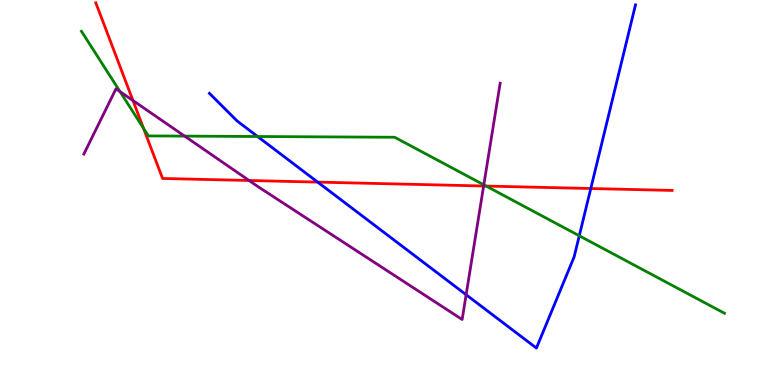[{'lines': ['blue', 'red'], 'intersections': [{'x': 4.1, 'y': 5.27}, {'x': 7.62, 'y': 5.1}]}, {'lines': ['green', 'red'], 'intersections': [{'x': 1.85, 'y': 6.67}, {'x': 6.27, 'y': 5.17}]}, {'lines': ['purple', 'red'], 'intersections': [{'x': 1.72, 'y': 7.39}, {'x': 3.21, 'y': 5.31}, {'x': 6.24, 'y': 5.17}]}, {'lines': ['blue', 'green'], 'intersections': [{'x': 3.32, 'y': 6.45}, {'x': 7.47, 'y': 3.88}]}, {'lines': ['blue', 'purple'], 'intersections': [{'x': 6.01, 'y': 2.34}]}, {'lines': ['green', 'purple'], 'intersections': [{'x': 1.55, 'y': 7.62}, {'x': 2.38, 'y': 6.46}, {'x': 6.24, 'y': 5.2}]}]